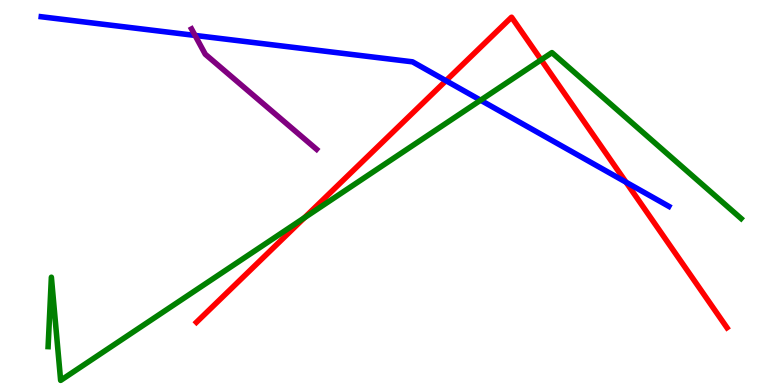[{'lines': ['blue', 'red'], 'intersections': [{'x': 5.75, 'y': 7.9}, {'x': 8.08, 'y': 5.27}]}, {'lines': ['green', 'red'], 'intersections': [{'x': 3.93, 'y': 4.34}, {'x': 6.98, 'y': 8.45}]}, {'lines': ['purple', 'red'], 'intersections': []}, {'lines': ['blue', 'green'], 'intersections': [{'x': 6.2, 'y': 7.4}]}, {'lines': ['blue', 'purple'], 'intersections': [{'x': 2.52, 'y': 9.08}]}, {'lines': ['green', 'purple'], 'intersections': []}]